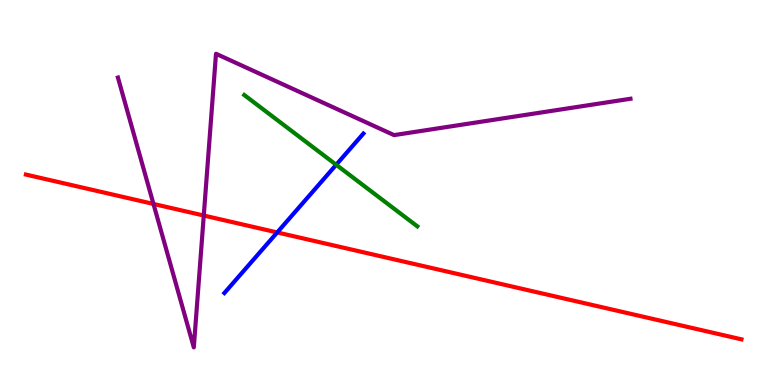[{'lines': ['blue', 'red'], 'intersections': [{'x': 3.58, 'y': 3.96}]}, {'lines': ['green', 'red'], 'intersections': []}, {'lines': ['purple', 'red'], 'intersections': [{'x': 1.98, 'y': 4.7}, {'x': 2.63, 'y': 4.4}]}, {'lines': ['blue', 'green'], 'intersections': [{'x': 4.34, 'y': 5.72}]}, {'lines': ['blue', 'purple'], 'intersections': []}, {'lines': ['green', 'purple'], 'intersections': []}]